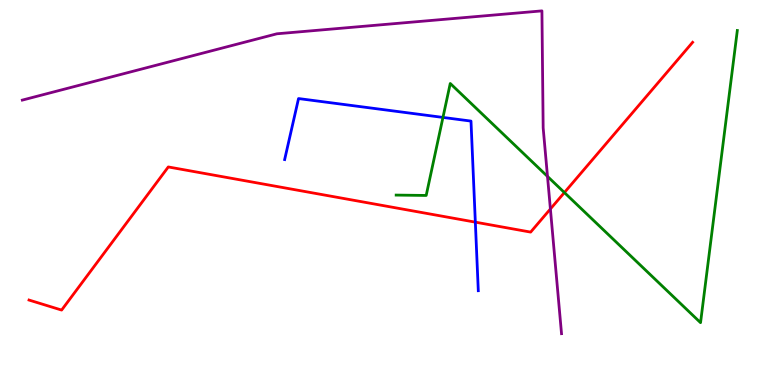[{'lines': ['blue', 'red'], 'intersections': [{'x': 6.13, 'y': 4.23}]}, {'lines': ['green', 'red'], 'intersections': [{'x': 7.28, 'y': 5.0}]}, {'lines': ['purple', 'red'], 'intersections': [{'x': 7.1, 'y': 4.57}]}, {'lines': ['blue', 'green'], 'intersections': [{'x': 5.72, 'y': 6.95}]}, {'lines': ['blue', 'purple'], 'intersections': []}, {'lines': ['green', 'purple'], 'intersections': [{'x': 7.06, 'y': 5.42}]}]